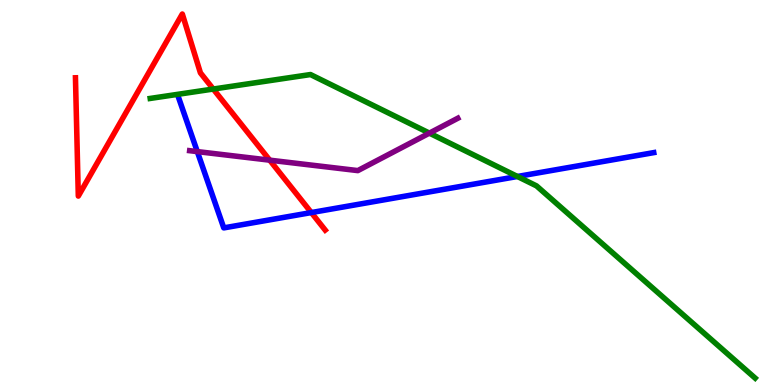[{'lines': ['blue', 'red'], 'intersections': [{'x': 4.02, 'y': 4.48}]}, {'lines': ['green', 'red'], 'intersections': [{'x': 2.75, 'y': 7.69}]}, {'lines': ['purple', 'red'], 'intersections': [{'x': 3.48, 'y': 5.84}]}, {'lines': ['blue', 'green'], 'intersections': [{'x': 6.68, 'y': 5.42}]}, {'lines': ['blue', 'purple'], 'intersections': [{'x': 2.55, 'y': 6.06}]}, {'lines': ['green', 'purple'], 'intersections': [{'x': 5.54, 'y': 6.54}]}]